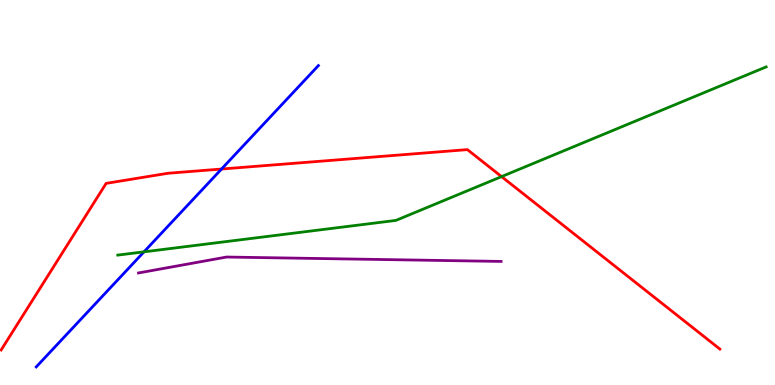[{'lines': ['blue', 'red'], 'intersections': [{'x': 2.86, 'y': 5.61}]}, {'lines': ['green', 'red'], 'intersections': [{'x': 6.47, 'y': 5.41}]}, {'lines': ['purple', 'red'], 'intersections': []}, {'lines': ['blue', 'green'], 'intersections': [{'x': 1.86, 'y': 3.46}]}, {'lines': ['blue', 'purple'], 'intersections': []}, {'lines': ['green', 'purple'], 'intersections': []}]